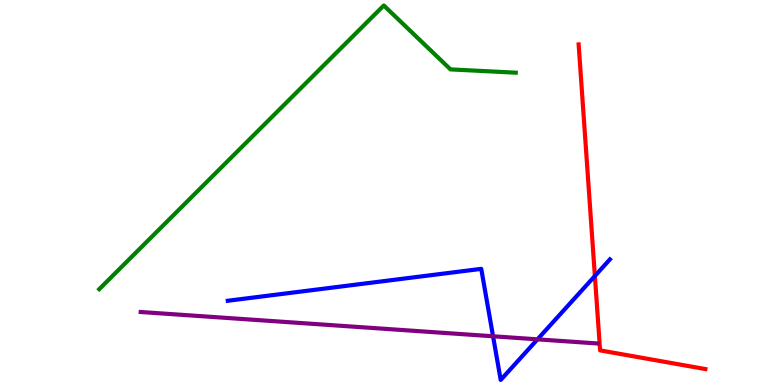[{'lines': ['blue', 'red'], 'intersections': [{'x': 7.68, 'y': 2.83}]}, {'lines': ['green', 'red'], 'intersections': []}, {'lines': ['purple', 'red'], 'intersections': []}, {'lines': ['blue', 'green'], 'intersections': []}, {'lines': ['blue', 'purple'], 'intersections': [{'x': 6.36, 'y': 1.27}, {'x': 6.94, 'y': 1.19}]}, {'lines': ['green', 'purple'], 'intersections': []}]